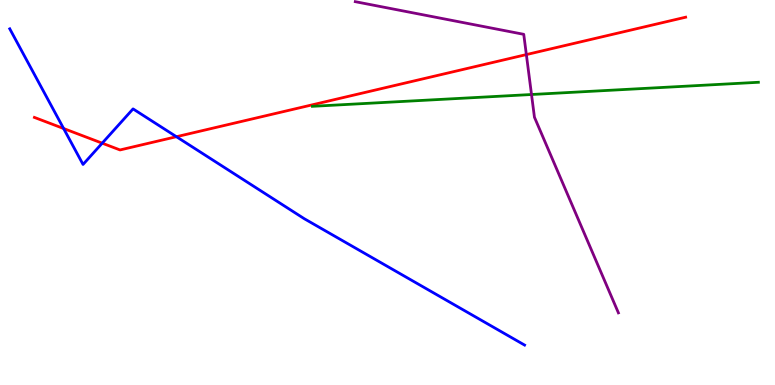[{'lines': ['blue', 'red'], 'intersections': [{'x': 0.821, 'y': 6.66}, {'x': 1.32, 'y': 6.28}, {'x': 2.28, 'y': 6.45}]}, {'lines': ['green', 'red'], 'intersections': []}, {'lines': ['purple', 'red'], 'intersections': [{'x': 6.79, 'y': 8.58}]}, {'lines': ['blue', 'green'], 'intersections': []}, {'lines': ['blue', 'purple'], 'intersections': []}, {'lines': ['green', 'purple'], 'intersections': [{'x': 6.86, 'y': 7.55}]}]